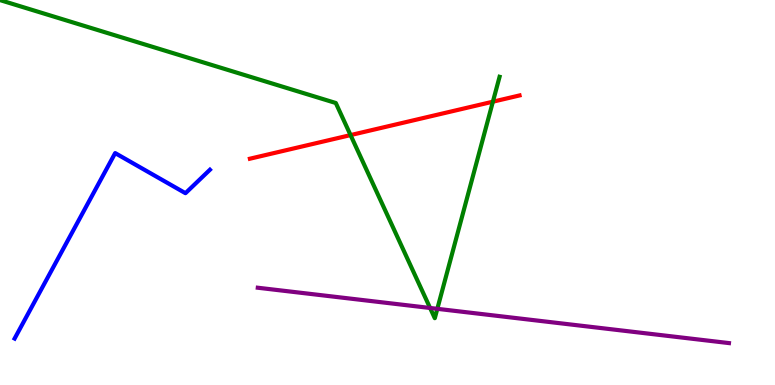[{'lines': ['blue', 'red'], 'intersections': []}, {'lines': ['green', 'red'], 'intersections': [{'x': 4.52, 'y': 6.49}, {'x': 6.36, 'y': 7.36}]}, {'lines': ['purple', 'red'], 'intersections': []}, {'lines': ['blue', 'green'], 'intersections': []}, {'lines': ['blue', 'purple'], 'intersections': []}, {'lines': ['green', 'purple'], 'intersections': [{'x': 5.55, 'y': 2.0}, {'x': 5.64, 'y': 1.98}]}]